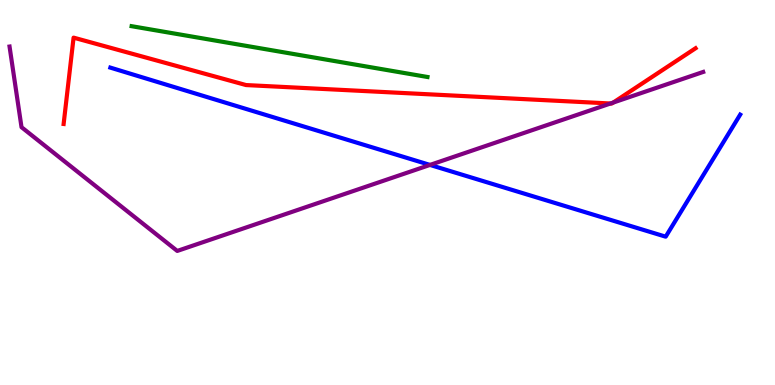[{'lines': ['blue', 'red'], 'intersections': []}, {'lines': ['green', 'red'], 'intersections': []}, {'lines': ['purple', 'red'], 'intersections': [{'x': 7.88, 'y': 7.31}, {'x': 7.91, 'y': 7.34}]}, {'lines': ['blue', 'green'], 'intersections': []}, {'lines': ['blue', 'purple'], 'intersections': [{'x': 5.55, 'y': 5.72}]}, {'lines': ['green', 'purple'], 'intersections': []}]